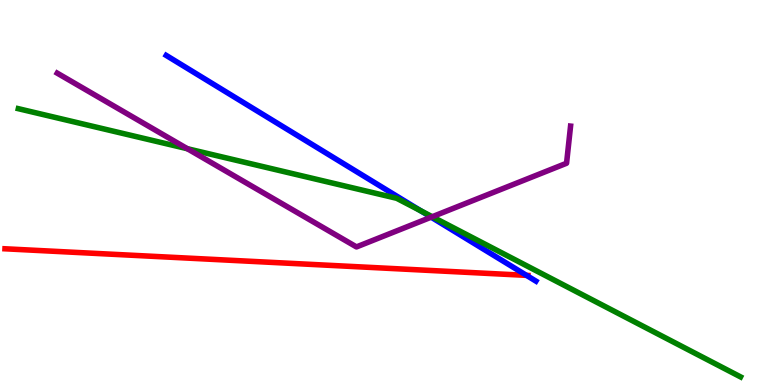[{'lines': ['blue', 'red'], 'intersections': [{'x': 6.79, 'y': 2.85}]}, {'lines': ['green', 'red'], 'intersections': []}, {'lines': ['purple', 'red'], 'intersections': []}, {'lines': ['blue', 'green'], 'intersections': [{'x': 5.43, 'y': 4.53}]}, {'lines': ['blue', 'purple'], 'intersections': [{'x': 5.56, 'y': 4.36}]}, {'lines': ['green', 'purple'], 'intersections': [{'x': 2.42, 'y': 6.14}, {'x': 5.58, 'y': 4.37}]}]